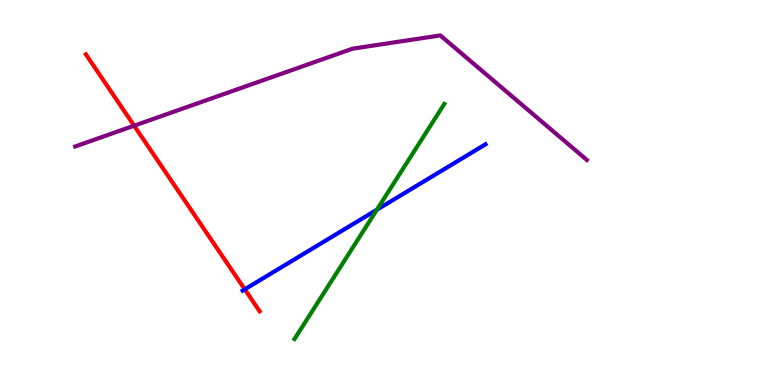[{'lines': ['blue', 'red'], 'intersections': [{'x': 3.16, 'y': 2.49}]}, {'lines': ['green', 'red'], 'intersections': []}, {'lines': ['purple', 'red'], 'intersections': [{'x': 1.73, 'y': 6.74}]}, {'lines': ['blue', 'green'], 'intersections': [{'x': 4.86, 'y': 4.55}]}, {'lines': ['blue', 'purple'], 'intersections': []}, {'lines': ['green', 'purple'], 'intersections': []}]